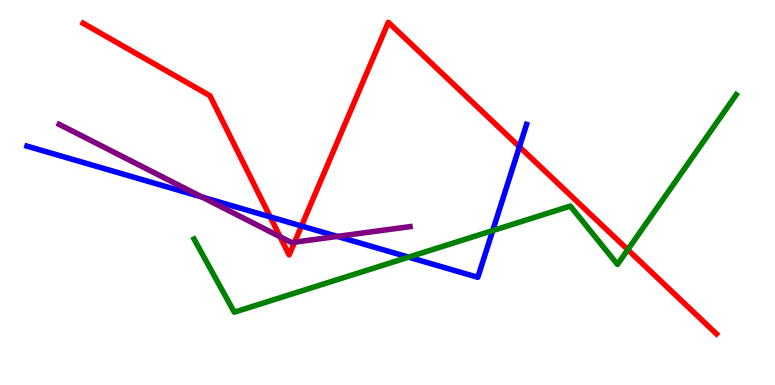[{'lines': ['blue', 'red'], 'intersections': [{'x': 3.49, 'y': 4.37}, {'x': 3.89, 'y': 4.13}, {'x': 6.7, 'y': 6.19}]}, {'lines': ['green', 'red'], 'intersections': [{'x': 8.1, 'y': 3.51}]}, {'lines': ['purple', 'red'], 'intersections': [{'x': 3.61, 'y': 3.85}, {'x': 3.8, 'y': 3.71}]}, {'lines': ['blue', 'green'], 'intersections': [{'x': 5.27, 'y': 3.32}, {'x': 6.36, 'y': 4.01}]}, {'lines': ['blue', 'purple'], 'intersections': [{'x': 2.61, 'y': 4.88}, {'x': 4.35, 'y': 3.86}]}, {'lines': ['green', 'purple'], 'intersections': []}]